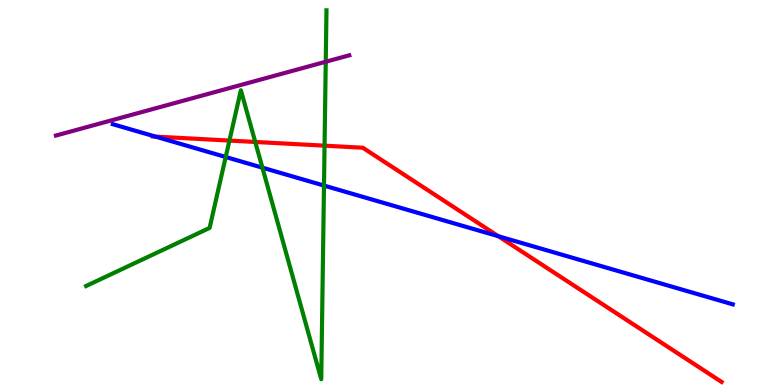[{'lines': ['blue', 'red'], 'intersections': [{'x': 2.01, 'y': 6.45}, {'x': 6.43, 'y': 3.86}]}, {'lines': ['green', 'red'], 'intersections': [{'x': 2.96, 'y': 6.35}, {'x': 3.29, 'y': 6.31}, {'x': 4.19, 'y': 6.22}]}, {'lines': ['purple', 'red'], 'intersections': []}, {'lines': ['blue', 'green'], 'intersections': [{'x': 2.91, 'y': 5.92}, {'x': 3.39, 'y': 5.64}, {'x': 4.18, 'y': 5.18}]}, {'lines': ['blue', 'purple'], 'intersections': []}, {'lines': ['green', 'purple'], 'intersections': [{'x': 4.2, 'y': 8.4}]}]